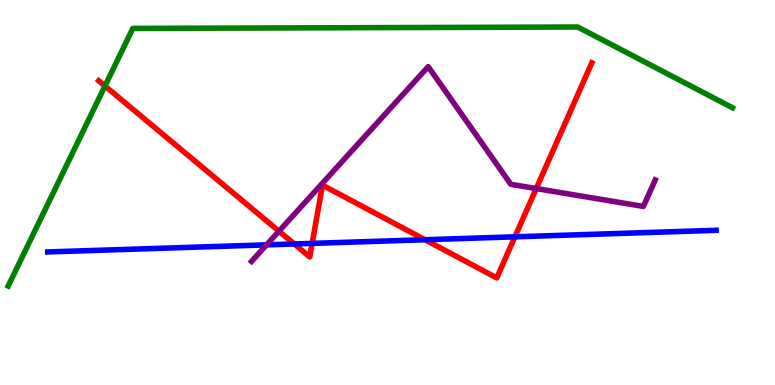[{'lines': ['blue', 'red'], 'intersections': [{'x': 3.8, 'y': 3.66}, {'x': 4.03, 'y': 3.68}, {'x': 5.48, 'y': 3.77}, {'x': 6.64, 'y': 3.85}]}, {'lines': ['green', 'red'], 'intersections': [{'x': 1.35, 'y': 7.77}]}, {'lines': ['purple', 'red'], 'intersections': [{'x': 3.6, 'y': 4.0}, {'x': 6.92, 'y': 5.1}]}, {'lines': ['blue', 'green'], 'intersections': []}, {'lines': ['blue', 'purple'], 'intersections': [{'x': 3.44, 'y': 3.64}]}, {'lines': ['green', 'purple'], 'intersections': []}]